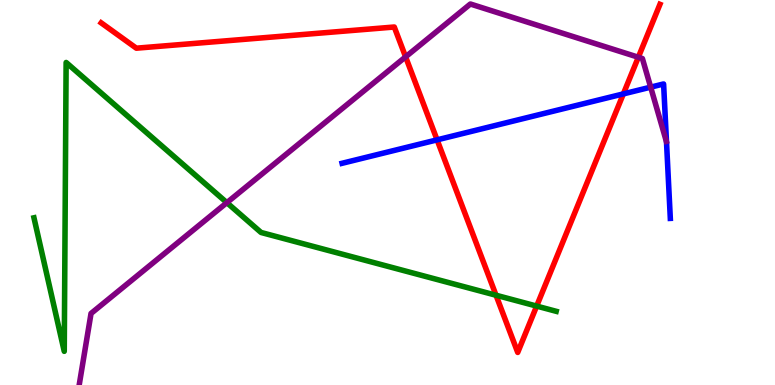[{'lines': ['blue', 'red'], 'intersections': [{'x': 5.64, 'y': 6.37}, {'x': 8.04, 'y': 7.56}]}, {'lines': ['green', 'red'], 'intersections': [{'x': 6.4, 'y': 2.33}, {'x': 6.92, 'y': 2.05}]}, {'lines': ['purple', 'red'], 'intersections': [{'x': 5.23, 'y': 8.52}, {'x': 8.24, 'y': 8.51}]}, {'lines': ['blue', 'green'], 'intersections': []}, {'lines': ['blue', 'purple'], 'intersections': [{'x': 8.4, 'y': 7.74}]}, {'lines': ['green', 'purple'], 'intersections': [{'x': 2.93, 'y': 4.74}]}]